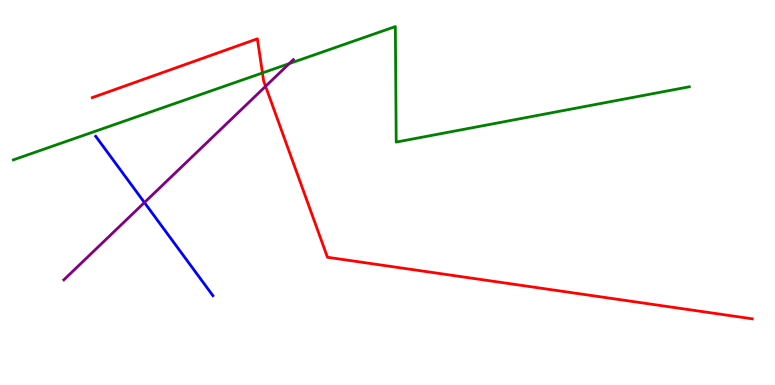[{'lines': ['blue', 'red'], 'intersections': []}, {'lines': ['green', 'red'], 'intersections': [{'x': 3.39, 'y': 8.11}]}, {'lines': ['purple', 'red'], 'intersections': [{'x': 3.43, 'y': 7.76}]}, {'lines': ['blue', 'green'], 'intersections': []}, {'lines': ['blue', 'purple'], 'intersections': [{'x': 1.86, 'y': 4.74}]}, {'lines': ['green', 'purple'], 'intersections': [{'x': 3.73, 'y': 8.35}]}]